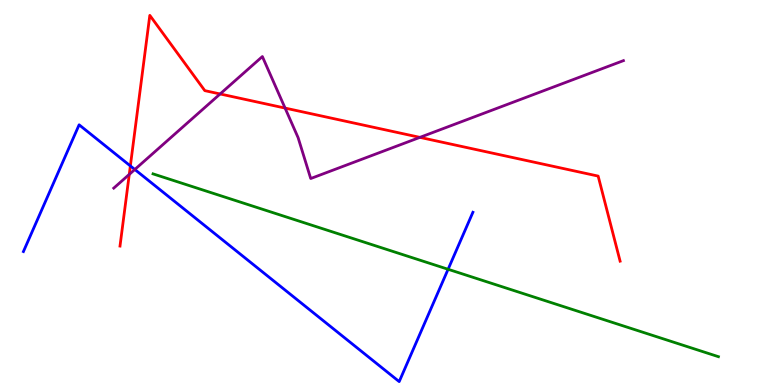[{'lines': ['blue', 'red'], 'intersections': [{'x': 1.68, 'y': 5.69}]}, {'lines': ['green', 'red'], 'intersections': []}, {'lines': ['purple', 'red'], 'intersections': [{'x': 1.67, 'y': 5.47}, {'x': 2.84, 'y': 7.56}, {'x': 3.68, 'y': 7.19}, {'x': 5.42, 'y': 6.43}]}, {'lines': ['blue', 'green'], 'intersections': [{'x': 5.78, 'y': 3.01}]}, {'lines': ['blue', 'purple'], 'intersections': [{'x': 1.74, 'y': 5.6}]}, {'lines': ['green', 'purple'], 'intersections': []}]